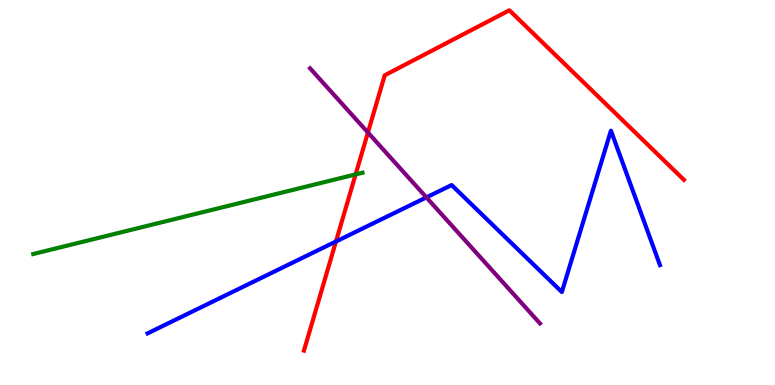[{'lines': ['blue', 'red'], 'intersections': [{'x': 4.33, 'y': 3.73}]}, {'lines': ['green', 'red'], 'intersections': [{'x': 4.59, 'y': 5.47}]}, {'lines': ['purple', 'red'], 'intersections': [{'x': 4.75, 'y': 6.56}]}, {'lines': ['blue', 'green'], 'intersections': []}, {'lines': ['blue', 'purple'], 'intersections': [{'x': 5.5, 'y': 4.87}]}, {'lines': ['green', 'purple'], 'intersections': []}]